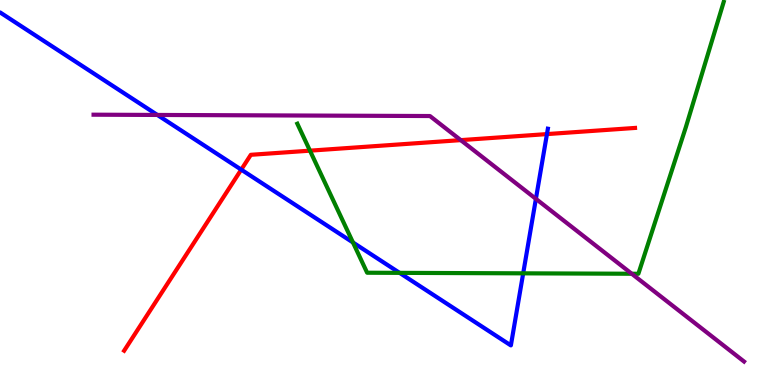[{'lines': ['blue', 'red'], 'intersections': [{'x': 3.11, 'y': 5.59}, {'x': 7.06, 'y': 6.52}]}, {'lines': ['green', 'red'], 'intersections': [{'x': 4.0, 'y': 6.09}]}, {'lines': ['purple', 'red'], 'intersections': [{'x': 5.95, 'y': 6.36}]}, {'lines': ['blue', 'green'], 'intersections': [{'x': 4.55, 'y': 3.7}, {'x': 5.16, 'y': 2.91}, {'x': 6.75, 'y': 2.9}]}, {'lines': ['blue', 'purple'], 'intersections': [{'x': 2.03, 'y': 7.01}, {'x': 6.91, 'y': 4.84}]}, {'lines': ['green', 'purple'], 'intersections': [{'x': 8.15, 'y': 2.89}]}]